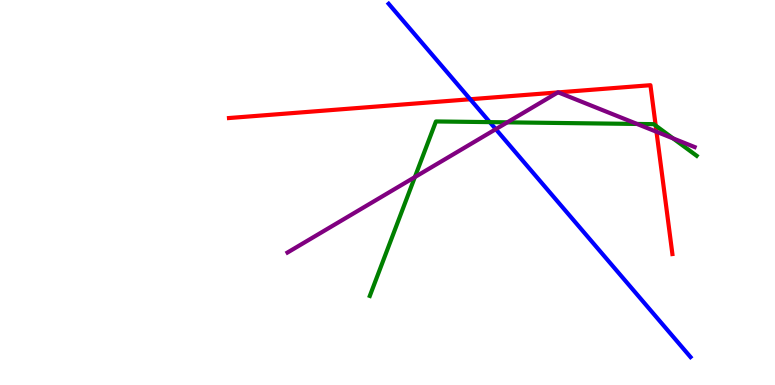[{'lines': ['blue', 'red'], 'intersections': [{'x': 6.07, 'y': 7.42}]}, {'lines': ['green', 'red'], 'intersections': [{'x': 8.46, 'y': 6.74}]}, {'lines': ['purple', 'red'], 'intersections': [{'x': 7.2, 'y': 7.6}, {'x': 7.2, 'y': 7.6}, {'x': 8.47, 'y': 6.58}]}, {'lines': ['blue', 'green'], 'intersections': [{'x': 6.32, 'y': 6.83}]}, {'lines': ['blue', 'purple'], 'intersections': [{'x': 6.4, 'y': 6.65}]}, {'lines': ['green', 'purple'], 'intersections': [{'x': 5.35, 'y': 5.4}, {'x': 6.55, 'y': 6.82}, {'x': 8.22, 'y': 6.78}, {'x': 8.68, 'y': 6.41}]}]